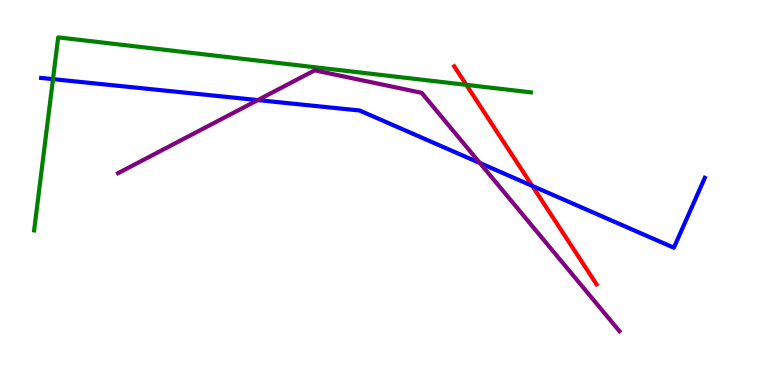[{'lines': ['blue', 'red'], 'intersections': [{'x': 6.87, 'y': 5.17}]}, {'lines': ['green', 'red'], 'intersections': [{'x': 6.02, 'y': 7.8}]}, {'lines': ['purple', 'red'], 'intersections': []}, {'lines': ['blue', 'green'], 'intersections': [{'x': 0.684, 'y': 7.94}]}, {'lines': ['blue', 'purple'], 'intersections': [{'x': 3.33, 'y': 7.4}, {'x': 6.19, 'y': 5.77}]}, {'lines': ['green', 'purple'], 'intersections': []}]